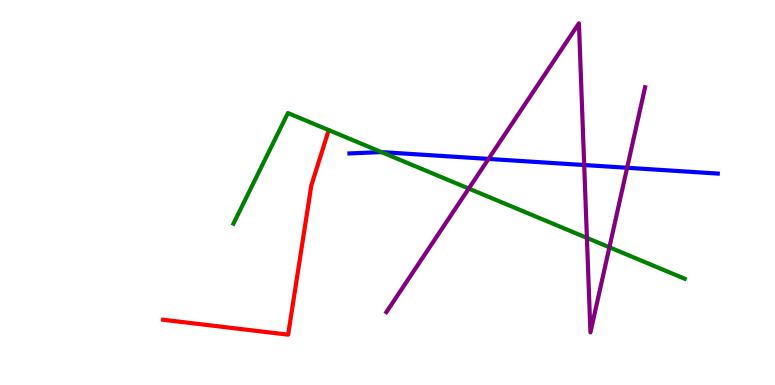[{'lines': ['blue', 'red'], 'intersections': []}, {'lines': ['green', 'red'], 'intersections': []}, {'lines': ['purple', 'red'], 'intersections': []}, {'lines': ['blue', 'green'], 'intersections': [{'x': 4.92, 'y': 6.05}]}, {'lines': ['blue', 'purple'], 'intersections': [{'x': 6.3, 'y': 5.87}, {'x': 7.54, 'y': 5.71}, {'x': 8.09, 'y': 5.64}]}, {'lines': ['green', 'purple'], 'intersections': [{'x': 6.05, 'y': 5.1}, {'x': 7.57, 'y': 3.82}, {'x': 7.86, 'y': 3.58}]}]